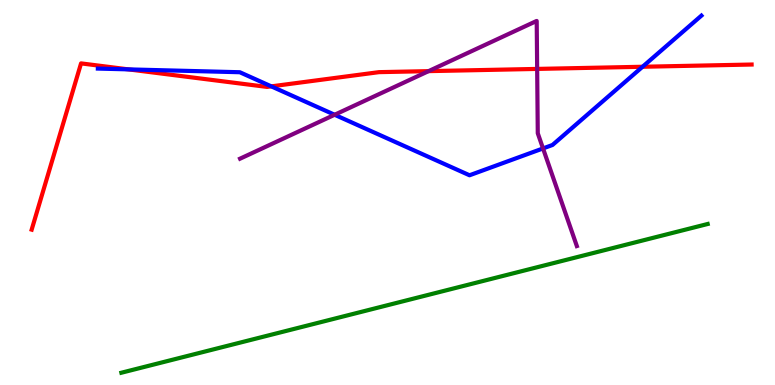[{'lines': ['blue', 'red'], 'intersections': [{'x': 1.66, 'y': 8.2}, {'x': 3.5, 'y': 7.76}, {'x': 8.29, 'y': 8.27}]}, {'lines': ['green', 'red'], 'intersections': []}, {'lines': ['purple', 'red'], 'intersections': [{'x': 5.53, 'y': 8.15}, {'x': 6.93, 'y': 8.21}]}, {'lines': ['blue', 'green'], 'intersections': []}, {'lines': ['blue', 'purple'], 'intersections': [{'x': 4.32, 'y': 7.02}, {'x': 7.01, 'y': 6.14}]}, {'lines': ['green', 'purple'], 'intersections': []}]